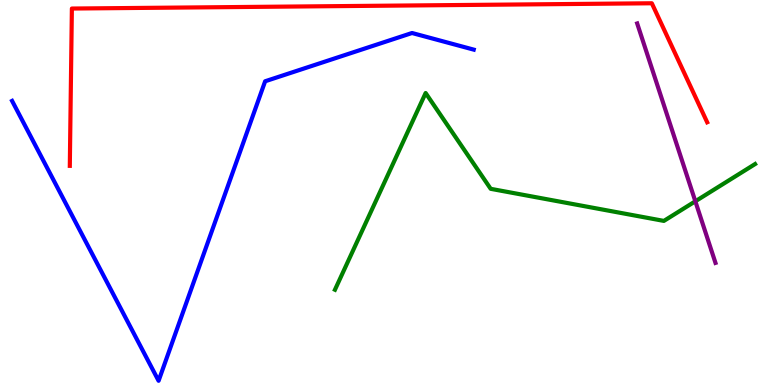[{'lines': ['blue', 'red'], 'intersections': []}, {'lines': ['green', 'red'], 'intersections': []}, {'lines': ['purple', 'red'], 'intersections': []}, {'lines': ['blue', 'green'], 'intersections': []}, {'lines': ['blue', 'purple'], 'intersections': []}, {'lines': ['green', 'purple'], 'intersections': [{'x': 8.97, 'y': 4.77}]}]